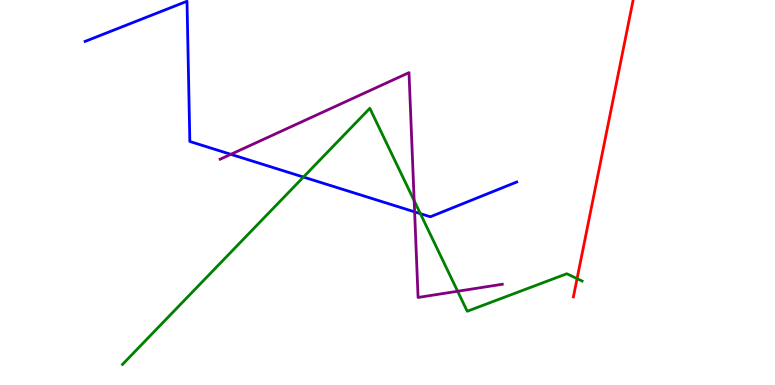[{'lines': ['blue', 'red'], 'intersections': []}, {'lines': ['green', 'red'], 'intersections': [{'x': 7.45, 'y': 2.76}]}, {'lines': ['purple', 'red'], 'intersections': []}, {'lines': ['blue', 'green'], 'intersections': [{'x': 3.92, 'y': 5.4}, {'x': 5.42, 'y': 4.45}]}, {'lines': ['blue', 'purple'], 'intersections': [{'x': 2.98, 'y': 5.99}, {'x': 5.35, 'y': 4.5}]}, {'lines': ['green', 'purple'], 'intersections': [{'x': 5.34, 'y': 4.79}, {'x': 5.9, 'y': 2.43}]}]